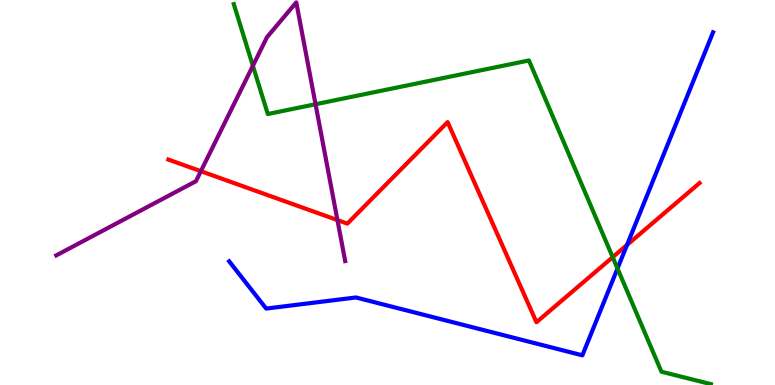[{'lines': ['blue', 'red'], 'intersections': [{'x': 8.09, 'y': 3.64}]}, {'lines': ['green', 'red'], 'intersections': [{'x': 7.91, 'y': 3.32}]}, {'lines': ['purple', 'red'], 'intersections': [{'x': 2.59, 'y': 5.55}, {'x': 4.35, 'y': 4.28}]}, {'lines': ['blue', 'green'], 'intersections': [{'x': 7.97, 'y': 3.03}]}, {'lines': ['blue', 'purple'], 'intersections': []}, {'lines': ['green', 'purple'], 'intersections': [{'x': 3.26, 'y': 8.29}, {'x': 4.07, 'y': 7.29}]}]